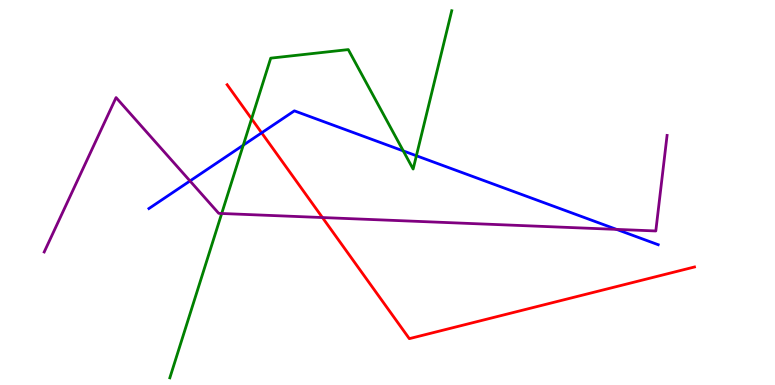[{'lines': ['blue', 'red'], 'intersections': [{'x': 3.38, 'y': 6.55}]}, {'lines': ['green', 'red'], 'intersections': [{'x': 3.25, 'y': 6.91}]}, {'lines': ['purple', 'red'], 'intersections': [{'x': 4.16, 'y': 4.35}]}, {'lines': ['blue', 'green'], 'intersections': [{'x': 3.14, 'y': 6.23}, {'x': 5.2, 'y': 6.08}, {'x': 5.37, 'y': 5.95}]}, {'lines': ['blue', 'purple'], 'intersections': [{'x': 2.45, 'y': 5.3}, {'x': 7.96, 'y': 4.04}]}, {'lines': ['green', 'purple'], 'intersections': [{'x': 2.86, 'y': 4.45}]}]